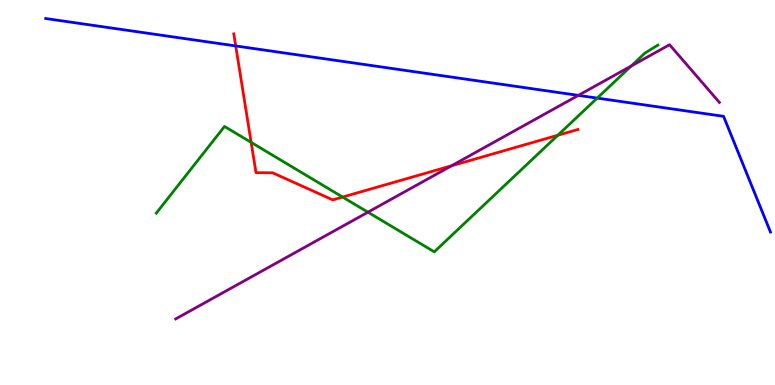[{'lines': ['blue', 'red'], 'intersections': [{'x': 3.04, 'y': 8.81}]}, {'lines': ['green', 'red'], 'intersections': [{'x': 3.24, 'y': 6.3}, {'x': 4.42, 'y': 4.88}, {'x': 7.2, 'y': 6.49}]}, {'lines': ['purple', 'red'], 'intersections': [{'x': 5.83, 'y': 5.69}]}, {'lines': ['blue', 'green'], 'intersections': [{'x': 7.71, 'y': 7.45}]}, {'lines': ['blue', 'purple'], 'intersections': [{'x': 7.46, 'y': 7.52}]}, {'lines': ['green', 'purple'], 'intersections': [{'x': 4.75, 'y': 4.49}, {'x': 8.14, 'y': 8.29}]}]